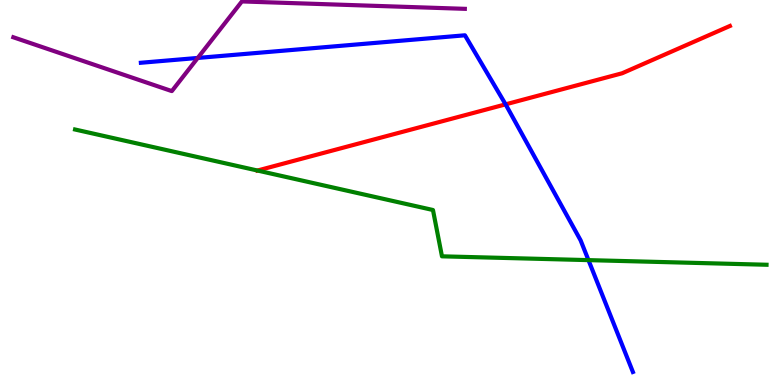[{'lines': ['blue', 'red'], 'intersections': [{'x': 6.52, 'y': 7.29}]}, {'lines': ['green', 'red'], 'intersections': [{'x': 3.32, 'y': 5.57}]}, {'lines': ['purple', 'red'], 'intersections': []}, {'lines': ['blue', 'green'], 'intersections': [{'x': 7.59, 'y': 3.24}]}, {'lines': ['blue', 'purple'], 'intersections': [{'x': 2.55, 'y': 8.49}]}, {'lines': ['green', 'purple'], 'intersections': []}]